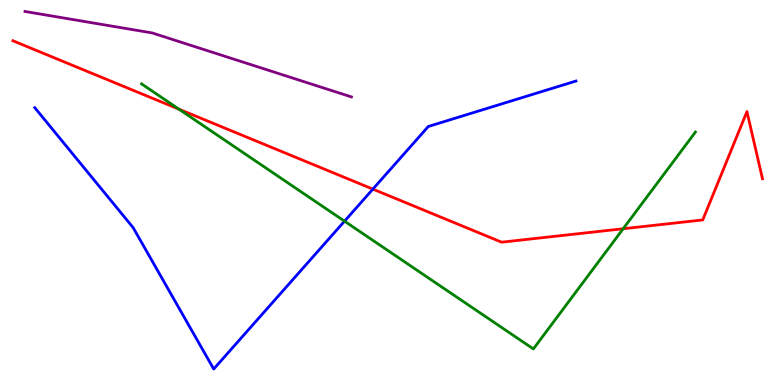[{'lines': ['blue', 'red'], 'intersections': [{'x': 4.81, 'y': 5.09}]}, {'lines': ['green', 'red'], 'intersections': [{'x': 2.31, 'y': 7.16}, {'x': 8.04, 'y': 4.06}]}, {'lines': ['purple', 'red'], 'intersections': []}, {'lines': ['blue', 'green'], 'intersections': [{'x': 4.45, 'y': 4.25}]}, {'lines': ['blue', 'purple'], 'intersections': []}, {'lines': ['green', 'purple'], 'intersections': []}]